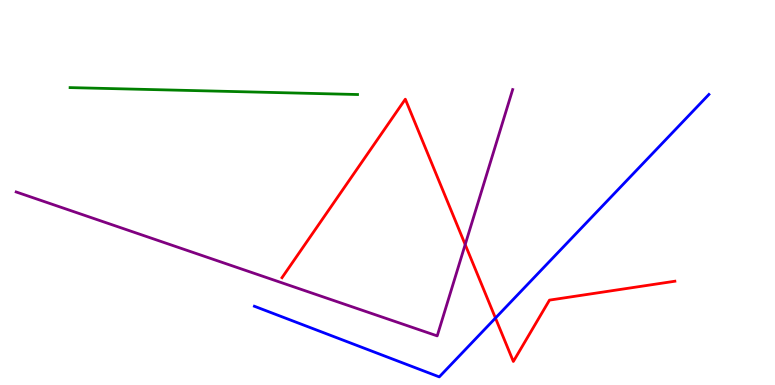[{'lines': ['blue', 'red'], 'intersections': [{'x': 6.39, 'y': 1.74}]}, {'lines': ['green', 'red'], 'intersections': []}, {'lines': ['purple', 'red'], 'intersections': [{'x': 6.0, 'y': 3.65}]}, {'lines': ['blue', 'green'], 'intersections': []}, {'lines': ['blue', 'purple'], 'intersections': []}, {'lines': ['green', 'purple'], 'intersections': []}]